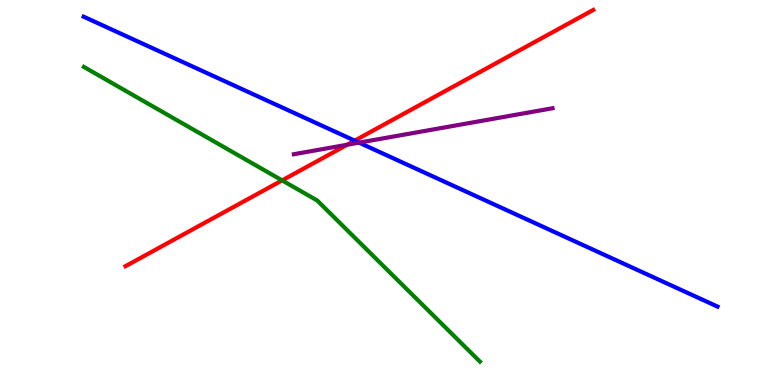[{'lines': ['blue', 'red'], 'intersections': [{'x': 4.58, 'y': 6.35}]}, {'lines': ['green', 'red'], 'intersections': [{'x': 3.64, 'y': 5.31}]}, {'lines': ['purple', 'red'], 'intersections': [{'x': 4.48, 'y': 6.24}]}, {'lines': ['blue', 'green'], 'intersections': []}, {'lines': ['blue', 'purple'], 'intersections': [{'x': 4.63, 'y': 6.3}]}, {'lines': ['green', 'purple'], 'intersections': []}]